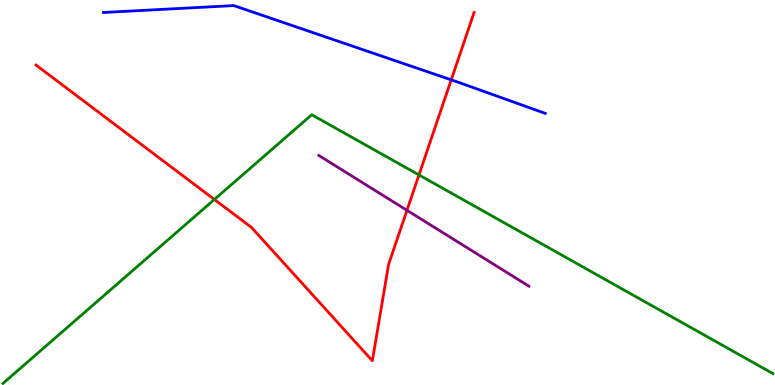[{'lines': ['blue', 'red'], 'intersections': [{'x': 5.82, 'y': 7.93}]}, {'lines': ['green', 'red'], 'intersections': [{'x': 2.77, 'y': 4.82}, {'x': 5.41, 'y': 5.46}]}, {'lines': ['purple', 'red'], 'intersections': [{'x': 5.25, 'y': 4.54}]}, {'lines': ['blue', 'green'], 'intersections': []}, {'lines': ['blue', 'purple'], 'intersections': []}, {'lines': ['green', 'purple'], 'intersections': []}]